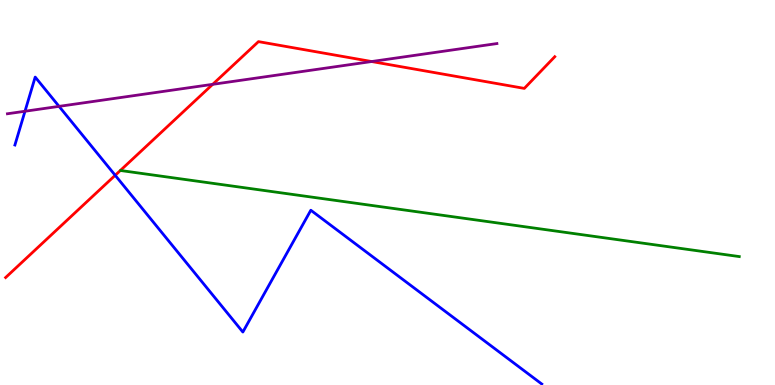[{'lines': ['blue', 'red'], 'intersections': [{'x': 1.49, 'y': 5.45}]}, {'lines': ['green', 'red'], 'intersections': []}, {'lines': ['purple', 'red'], 'intersections': [{'x': 2.74, 'y': 7.81}, {'x': 4.8, 'y': 8.4}]}, {'lines': ['blue', 'green'], 'intersections': []}, {'lines': ['blue', 'purple'], 'intersections': [{'x': 0.323, 'y': 7.11}, {'x': 0.762, 'y': 7.24}]}, {'lines': ['green', 'purple'], 'intersections': []}]